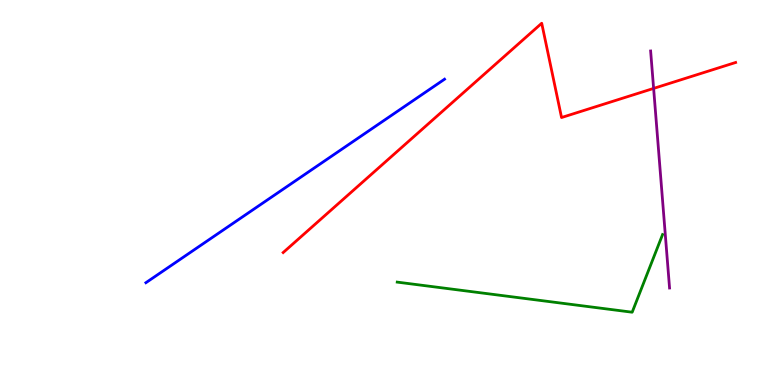[{'lines': ['blue', 'red'], 'intersections': []}, {'lines': ['green', 'red'], 'intersections': []}, {'lines': ['purple', 'red'], 'intersections': [{'x': 8.43, 'y': 7.7}]}, {'lines': ['blue', 'green'], 'intersections': []}, {'lines': ['blue', 'purple'], 'intersections': []}, {'lines': ['green', 'purple'], 'intersections': []}]